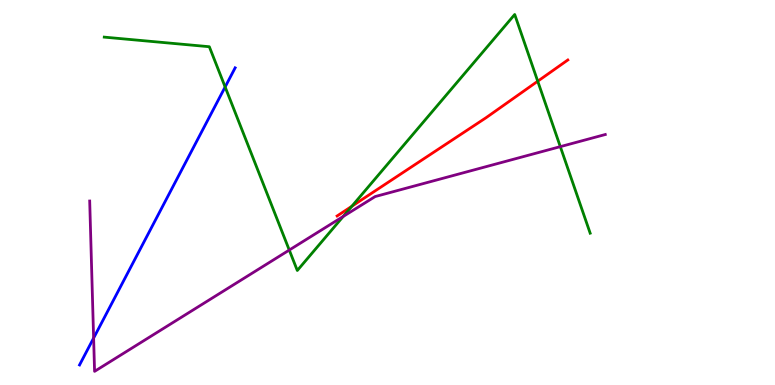[{'lines': ['blue', 'red'], 'intersections': []}, {'lines': ['green', 'red'], 'intersections': [{'x': 4.54, 'y': 4.64}, {'x': 6.94, 'y': 7.89}]}, {'lines': ['purple', 'red'], 'intersections': []}, {'lines': ['blue', 'green'], 'intersections': [{'x': 2.9, 'y': 7.74}]}, {'lines': ['blue', 'purple'], 'intersections': [{'x': 1.21, 'y': 1.22}]}, {'lines': ['green', 'purple'], 'intersections': [{'x': 3.73, 'y': 3.5}, {'x': 4.43, 'y': 4.38}, {'x': 7.23, 'y': 6.19}]}]